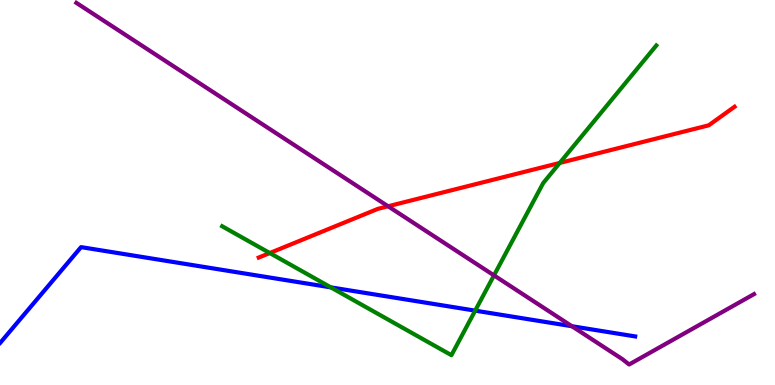[{'lines': ['blue', 'red'], 'intersections': []}, {'lines': ['green', 'red'], 'intersections': [{'x': 3.48, 'y': 3.43}, {'x': 7.22, 'y': 5.77}]}, {'lines': ['purple', 'red'], 'intersections': [{'x': 5.01, 'y': 4.64}]}, {'lines': ['blue', 'green'], 'intersections': [{'x': 4.27, 'y': 2.54}, {'x': 6.13, 'y': 1.93}]}, {'lines': ['blue', 'purple'], 'intersections': [{'x': 7.38, 'y': 1.53}]}, {'lines': ['green', 'purple'], 'intersections': [{'x': 6.37, 'y': 2.85}]}]